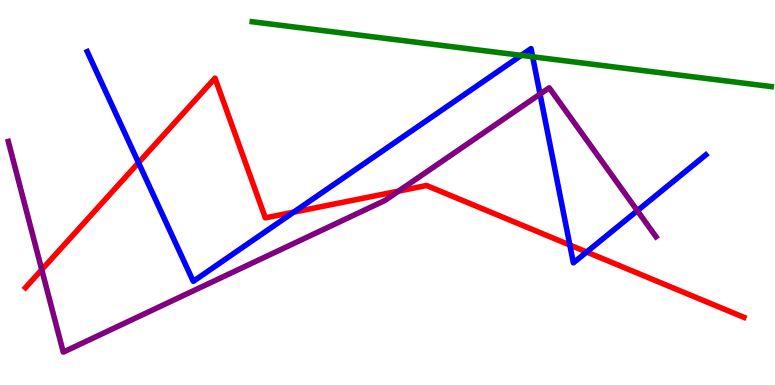[{'lines': ['blue', 'red'], 'intersections': [{'x': 1.79, 'y': 5.77}, {'x': 3.79, 'y': 4.49}, {'x': 7.35, 'y': 3.64}, {'x': 7.57, 'y': 3.45}]}, {'lines': ['green', 'red'], 'intersections': []}, {'lines': ['purple', 'red'], 'intersections': [{'x': 0.539, 'y': 3.0}, {'x': 5.14, 'y': 5.04}]}, {'lines': ['blue', 'green'], 'intersections': [{'x': 6.73, 'y': 8.56}, {'x': 6.87, 'y': 8.53}]}, {'lines': ['blue', 'purple'], 'intersections': [{'x': 6.97, 'y': 7.56}, {'x': 8.22, 'y': 4.53}]}, {'lines': ['green', 'purple'], 'intersections': []}]